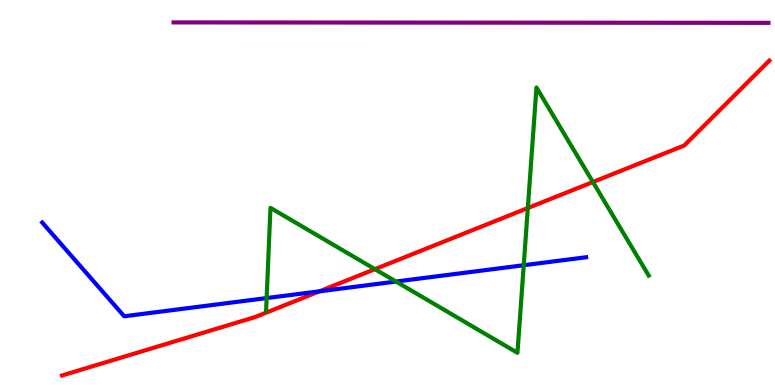[{'lines': ['blue', 'red'], 'intersections': [{'x': 4.12, 'y': 2.43}]}, {'lines': ['green', 'red'], 'intersections': [{'x': 4.84, 'y': 3.01}, {'x': 6.81, 'y': 4.6}, {'x': 7.65, 'y': 5.27}]}, {'lines': ['purple', 'red'], 'intersections': []}, {'lines': ['blue', 'green'], 'intersections': [{'x': 3.44, 'y': 2.26}, {'x': 5.11, 'y': 2.69}, {'x': 6.76, 'y': 3.11}]}, {'lines': ['blue', 'purple'], 'intersections': []}, {'lines': ['green', 'purple'], 'intersections': []}]